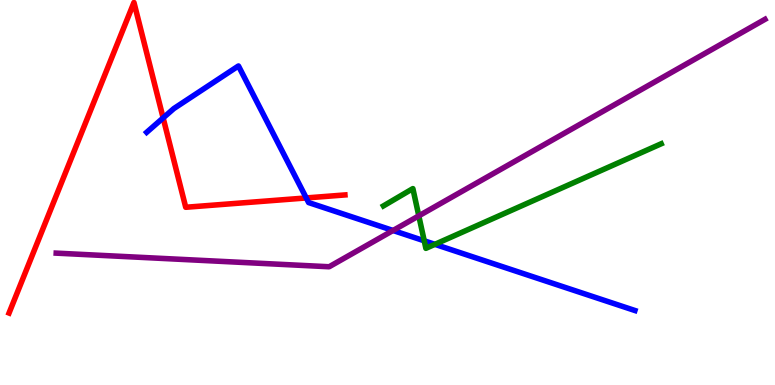[{'lines': ['blue', 'red'], 'intersections': [{'x': 2.1, 'y': 6.94}, {'x': 3.95, 'y': 4.86}]}, {'lines': ['green', 'red'], 'intersections': []}, {'lines': ['purple', 'red'], 'intersections': []}, {'lines': ['blue', 'green'], 'intersections': [{'x': 5.47, 'y': 3.75}, {'x': 5.61, 'y': 3.65}]}, {'lines': ['blue', 'purple'], 'intersections': [{'x': 5.07, 'y': 4.01}]}, {'lines': ['green', 'purple'], 'intersections': [{'x': 5.4, 'y': 4.39}]}]